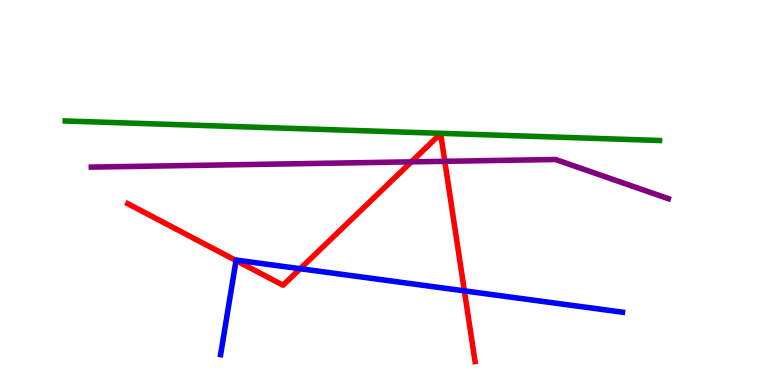[{'lines': ['blue', 'red'], 'intersections': [{'x': 3.05, 'y': 3.23}, {'x': 3.87, 'y': 3.02}, {'x': 5.99, 'y': 2.45}]}, {'lines': ['green', 'red'], 'intersections': []}, {'lines': ['purple', 'red'], 'intersections': [{'x': 5.31, 'y': 5.8}, {'x': 5.74, 'y': 5.81}]}, {'lines': ['blue', 'green'], 'intersections': []}, {'lines': ['blue', 'purple'], 'intersections': []}, {'lines': ['green', 'purple'], 'intersections': []}]